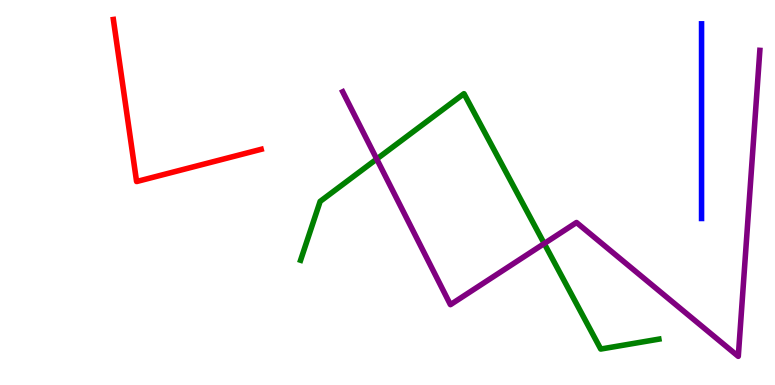[{'lines': ['blue', 'red'], 'intersections': []}, {'lines': ['green', 'red'], 'intersections': []}, {'lines': ['purple', 'red'], 'intersections': []}, {'lines': ['blue', 'green'], 'intersections': []}, {'lines': ['blue', 'purple'], 'intersections': []}, {'lines': ['green', 'purple'], 'intersections': [{'x': 4.86, 'y': 5.87}, {'x': 7.02, 'y': 3.67}]}]